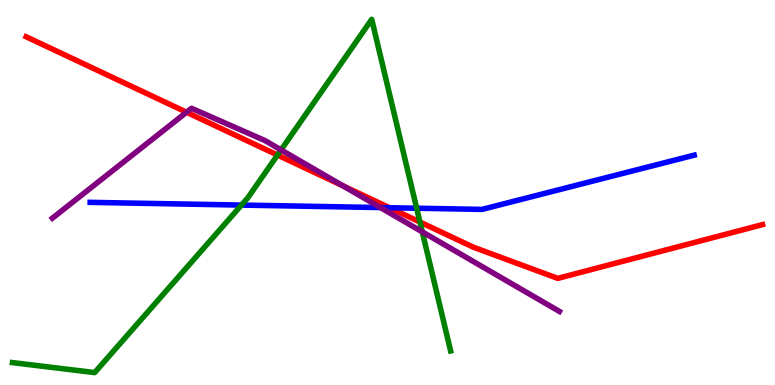[{'lines': ['blue', 'red'], 'intersections': [{'x': 5.03, 'y': 4.6}]}, {'lines': ['green', 'red'], 'intersections': [{'x': 3.58, 'y': 5.97}, {'x': 5.42, 'y': 4.23}]}, {'lines': ['purple', 'red'], 'intersections': [{'x': 2.41, 'y': 7.08}, {'x': 4.43, 'y': 5.17}]}, {'lines': ['blue', 'green'], 'intersections': [{'x': 3.12, 'y': 4.67}, {'x': 5.38, 'y': 4.59}]}, {'lines': ['blue', 'purple'], 'intersections': [{'x': 4.91, 'y': 4.61}]}, {'lines': ['green', 'purple'], 'intersections': [{'x': 3.63, 'y': 6.11}, {'x': 5.45, 'y': 3.98}]}]